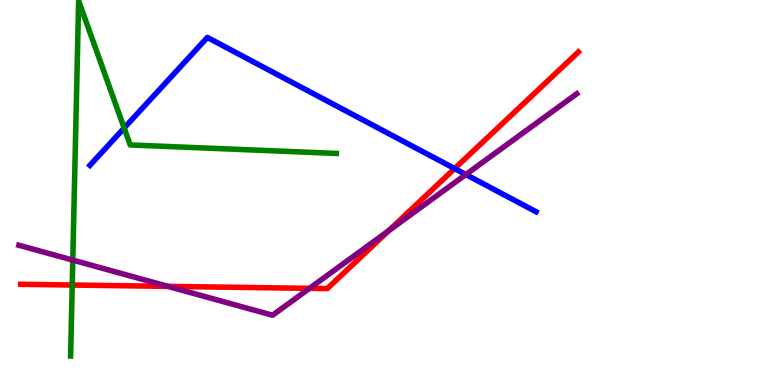[{'lines': ['blue', 'red'], 'intersections': [{'x': 5.87, 'y': 5.62}]}, {'lines': ['green', 'red'], 'intersections': [{'x': 0.932, 'y': 2.6}]}, {'lines': ['purple', 'red'], 'intersections': [{'x': 2.17, 'y': 2.56}, {'x': 3.99, 'y': 2.51}, {'x': 5.02, 'y': 4.01}]}, {'lines': ['blue', 'green'], 'intersections': [{'x': 1.6, 'y': 6.67}]}, {'lines': ['blue', 'purple'], 'intersections': [{'x': 6.01, 'y': 5.47}]}, {'lines': ['green', 'purple'], 'intersections': [{'x': 0.939, 'y': 3.24}]}]